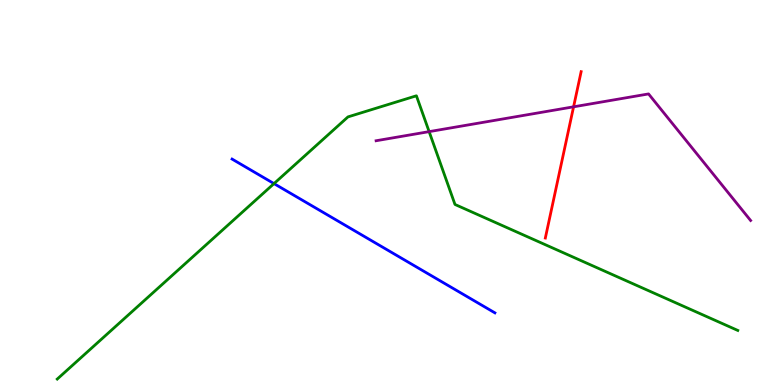[{'lines': ['blue', 'red'], 'intersections': []}, {'lines': ['green', 'red'], 'intersections': []}, {'lines': ['purple', 'red'], 'intersections': [{'x': 7.4, 'y': 7.23}]}, {'lines': ['blue', 'green'], 'intersections': [{'x': 3.54, 'y': 5.23}]}, {'lines': ['blue', 'purple'], 'intersections': []}, {'lines': ['green', 'purple'], 'intersections': [{'x': 5.54, 'y': 6.58}]}]